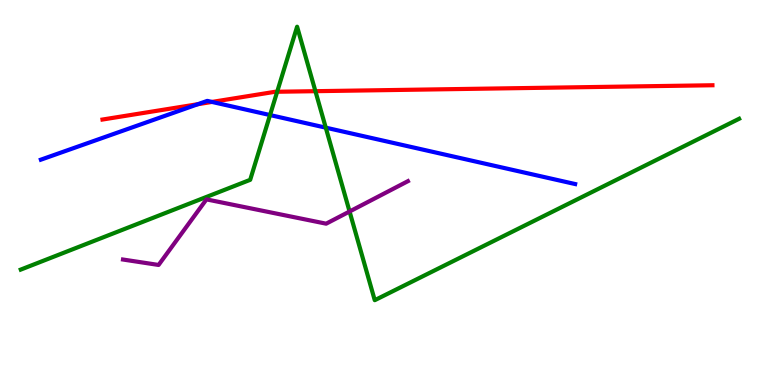[{'lines': ['blue', 'red'], 'intersections': [{'x': 2.55, 'y': 7.29}, {'x': 2.74, 'y': 7.35}]}, {'lines': ['green', 'red'], 'intersections': [{'x': 3.58, 'y': 7.62}, {'x': 4.07, 'y': 7.63}]}, {'lines': ['purple', 'red'], 'intersections': []}, {'lines': ['blue', 'green'], 'intersections': [{'x': 3.48, 'y': 7.01}, {'x': 4.2, 'y': 6.68}]}, {'lines': ['blue', 'purple'], 'intersections': []}, {'lines': ['green', 'purple'], 'intersections': [{'x': 4.51, 'y': 4.51}]}]